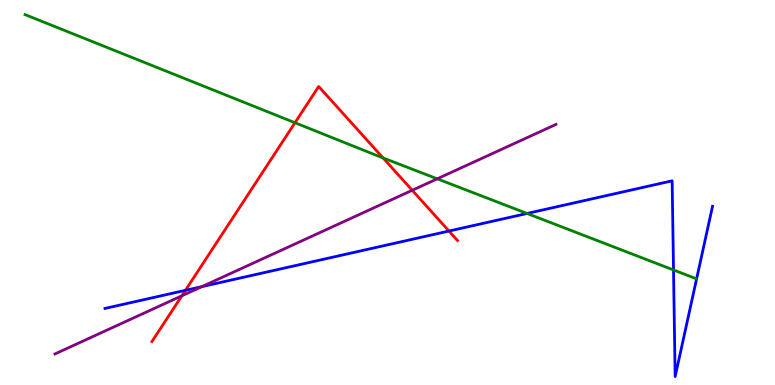[{'lines': ['blue', 'red'], 'intersections': [{'x': 2.39, 'y': 2.46}, {'x': 5.79, 'y': 4.0}]}, {'lines': ['green', 'red'], 'intersections': [{'x': 3.81, 'y': 6.81}, {'x': 4.94, 'y': 5.9}]}, {'lines': ['purple', 'red'], 'intersections': [{'x': 2.35, 'y': 2.32}, {'x': 5.32, 'y': 5.06}]}, {'lines': ['blue', 'green'], 'intersections': [{'x': 6.8, 'y': 4.46}, {'x': 8.69, 'y': 2.99}]}, {'lines': ['blue', 'purple'], 'intersections': [{'x': 2.6, 'y': 2.55}]}, {'lines': ['green', 'purple'], 'intersections': [{'x': 5.64, 'y': 5.36}]}]